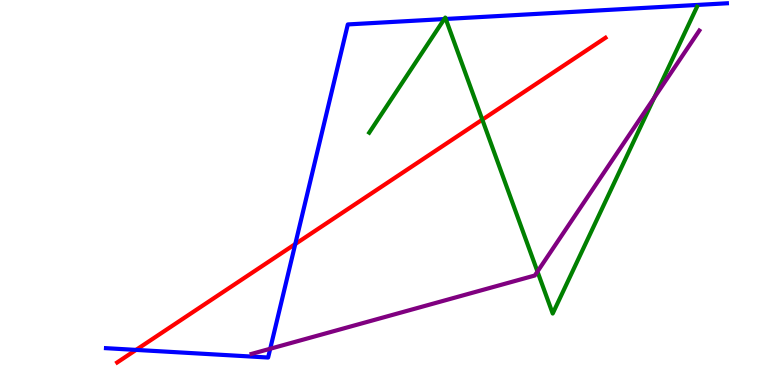[{'lines': ['blue', 'red'], 'intersections': [{'x': 1.76, 'y': 0.912}, {'x': 3.81, 'y': 3.66}]}, {'lines': ['green', 'red'], 'intersections': [{'x': 6.22, 'y': 6.89}]}, {'lines': ['purple', 'red'], 'intersections': []}, {'lines': ['blue', 'green'], 'intersections': [{'x': 5.73, 'y': 9.51}, {'x': 5.75, 'y': 9.51}]}, {'lines': ['blue', 'purple'], 'intersections': [{'x': 3.49, 'y': 0.942}]}, {'lines': ['green', 'purple'], 'intersections': [{'x': 6.94, 'y': 2.95}, {'x': 8.44, 'y': 7.46}]}]